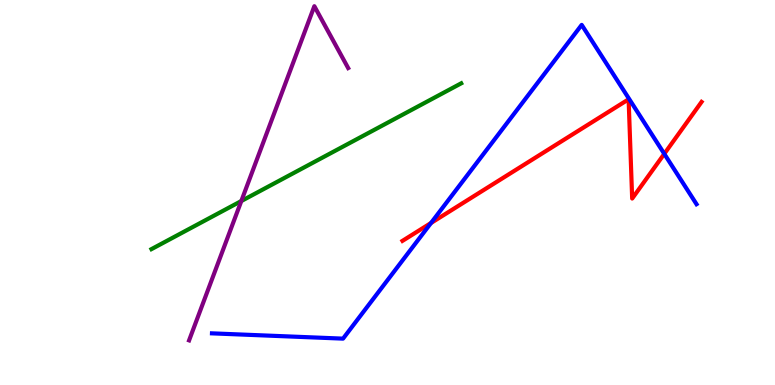[{'lines': ['blue', 'red'], 'intersections': [{'x': 5.56, 'y': 4.21}, {'x': 8.57, 'y': 6.0}]}, {'lines': ['green', 'red'], 'intersections': []}, {'lines': ['purple', 'red'], 'intersections': []}, {'lines': ['blue', 'green'], 'intersections': []}, {'lines': ['blue', 'purple'], 'intersections': []}, {'lines': ['green', 'purple'], 'intersections': [{'x': 3.11, 'y': 4.78}]}]